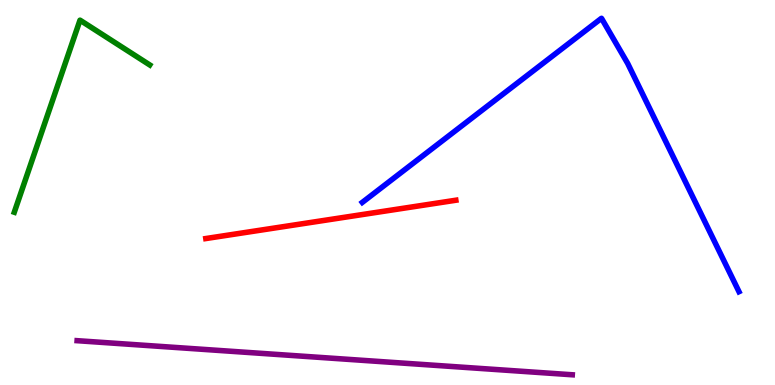[{'lines': ['blue', 'red'], 'intersections': []}, {'lines': ['green', 'red'], 'intersections': []}, {'lines': ['purple', 'red'], 'intersections': []}, {'lines': ['blue', 'green'], 'intersections': []}, {'lines': ['blue', 'purple'], 'intersections': []}, {'lines': ['green', 'purple'], 'intersections': []}]